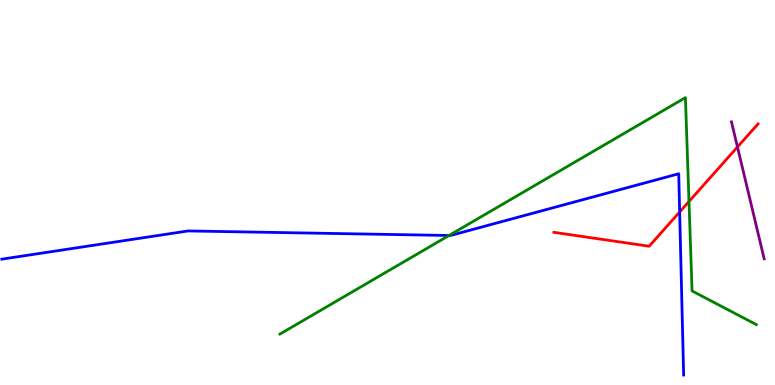[{'lines': ['blue', 'red'], 'intersections': [{'x': 8.77, 'y': 4.49}]}, {'lines': ['green', 'red'], 'intersections': [{'x': 8.89, 'y': 4.77}]}, {'lines': ['purple', 'red'], 'intersections': [{'x': 9.52, 'y': 6.18}]}, {'lines': ['blue', 'green'], 'intersections': [{'x': 5.79, 'y': 3.88}]}, {'lines': ['blue', 'purple'], 'intersections': []}, {'lines': ['green', 'purple'], 'intersections': []}]